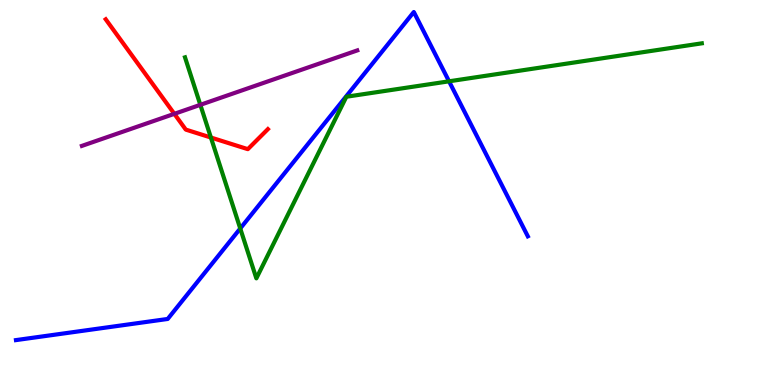[{'lines': ['blue', 'red'], 'intersections': []}, {'lines': ['green', 'red'], 'intersections': [{'x': 2.72, 'y': 6.43}]}, {'lines': ['purple', 'red'], 'intersections': [{'x': 2.25, 'y': 7.04}]}, {'lines': ['blue', 'green'], 'intersections': [{'x': 3.1, 'y': 4.07}, {'x': 5.79, 'y': 7.89}]}, {'lines': ['blue', 'purple'], 'intersections': []}, {'lines': ['green', 'purple'], 'intersections': [{'x': 2.58, 'y': 7.28}]}]